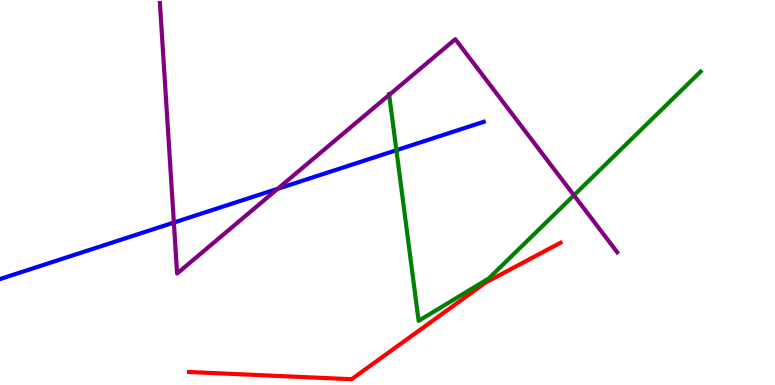[{'lines': ['blue', 'red'], 'intersections': []}, {'lines': ['green', 'red'], 'intersections': []}, {'lines': ['purple', 'red'], 'intersections': []}, {'lines': ['blue', 'green'], 'intersections': [{'x': 5.11, 'y': 6.1}]}, {'lines': ['blue', 'purple'], 'intersections': [{'x': 2.24, 'y': 4.22}, {'x': 3.58, 'y': 5.1}]}, {'lines': ['green', 'purple'], 'intersections': [{'x': 5.02, 'y': 7.54}, {'x': 7.41, 'y': 4.93}]}]